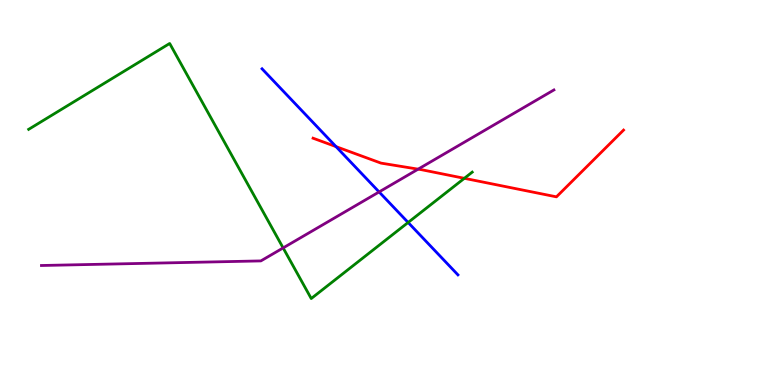[{'lines': ['blue', 'red'], 'intersections': [{'x': 4.34, 'y': 6.19}]}, {'lines': ['green', 'red'], 'intersections': [{'x': 5.99, 'y': 5.37}]}, {'lines': ['purple', 'red'], 'intersections': [{'x': 5.4, 'y': 5.61}]}, {'lines': ['blue', 'green'], 'intersections': [{'x': 5.27, 'y': 4.22}]}, {'lines': ['blue', 'purple'], 'intersections': [{'x': 4.89, 'y': 5.01}]}, {'lines': ['green', 'purple'], 'intersections': [{'x': 3.65, 'y': 3.56}]}]